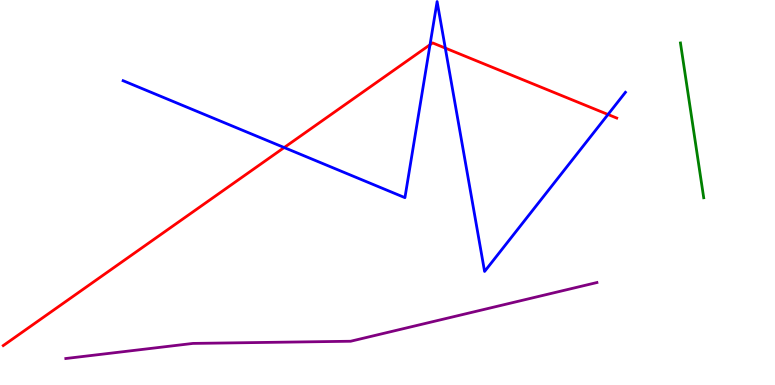[{'lines': ['blue', 'red'], 'intersections': [{'x': 3.67, 'y': 6.17}, {'x': 5.55, 'y': 8.84}, {'x': 5.75, 'y': 8.75}, {'x': 7.85, 'y': 7.03}]}, {'lines': ['green', 'red'], 'intersections': []}, {'lines': ['purple', 'red'], 'intersections': []}, {'lines': ['blue', 'green'], 'intersections': []}, {'lines': ['blue', 'purple'], 'intersections': []}, {'lines': ['green', 'purple'], 'intersections': []}]